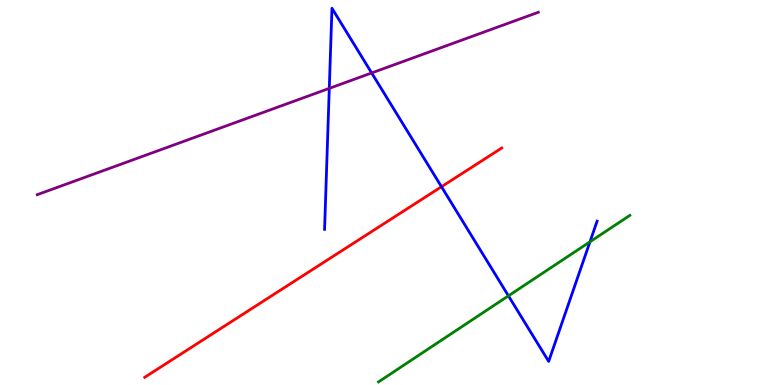[{'lines': ['blue', 'red'], 'intersections': [{'x': 5.7, 'y': 5.15}]}, {'lines': ['green', 'red'], 'intersections': []}, {'lines': ['purple', 'red'], 'intersections': []}, {'lines': ['blue', 'green'], 'intersections': [{'x': 6.56, 'y': 2.32}, {'x': 7.61, 'y': 3.72}]}, {'lines': ['blue', 'purple'], 'intersections': [{'x': 4.25, 'y': 7.7}, {'x': 4.8, 'y': 8.11}]}, {'lines': ['green', 'purple'], 'intersections': []}]